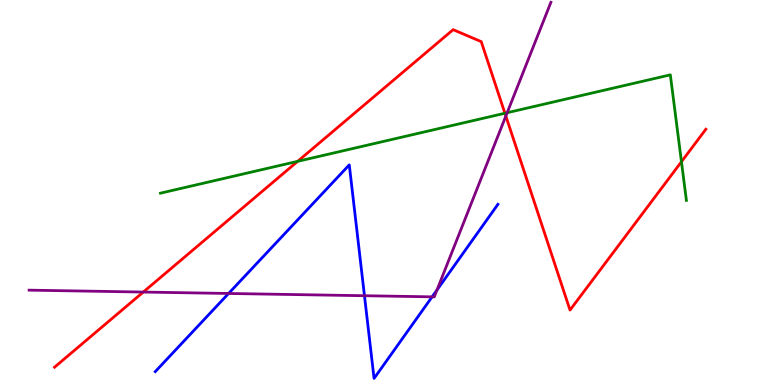[{'lines': ['blue', 'red'], 'intersections': []}, {'lines': ['green', 'red'], 'intersections': [{'x': 3.84, 'y': 5.81}, {'x': 6.51, 'y': 7.06}, {'x': 8.79, 'y': 5.8}]}, {'lines': ['purple', 'red'], 'intersections': [{'x': 1.85, 'y': 2.41}, {'x': 6.53, 'y': 6.99}]}, {'lines': ['blue', 'green'], 'intersections': []}, {'lines': ['blue', 'purple'], 'intersections': [{'x': 2.95, 'y': 2.38}, {'x': 4.7, 'y': 2.32}, {'x': 5.58, 'y': 2.29}, {'x': 5.64, 'y': 2.47}]}, {'lines': ['green', 'purple'], 'intersections': [{'x': 6.54, 'y': 7.07}]}]